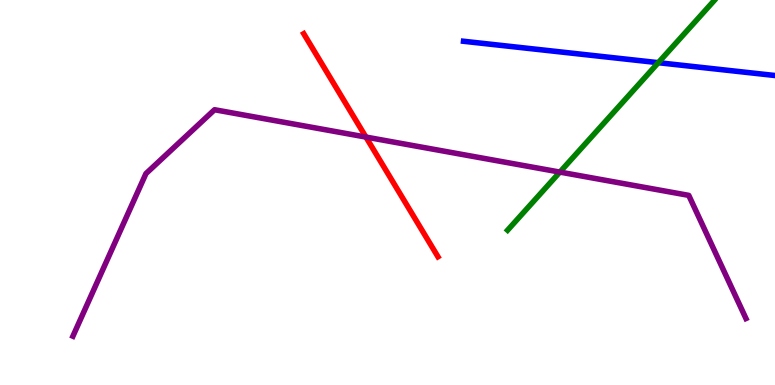[{'lines': ['blue', 'red'], 'intersections': []}, {'lines': ['green', 'red'], 'intersections': []}, {'lines': ['purple', 'red'], 'intersections': [{'x': 4.72, 'y': 6.44}]}, {'lines': ['blue', 'green'], 'intersections': [{'x': 8.49, 'y': 8.37}]}, {'lines': ['blue', 'purple'], 'intersections': []}, {'lines': ['green', 'purple'], 'intersections': [{'x': 7.22, 'y': 5.53}]}]